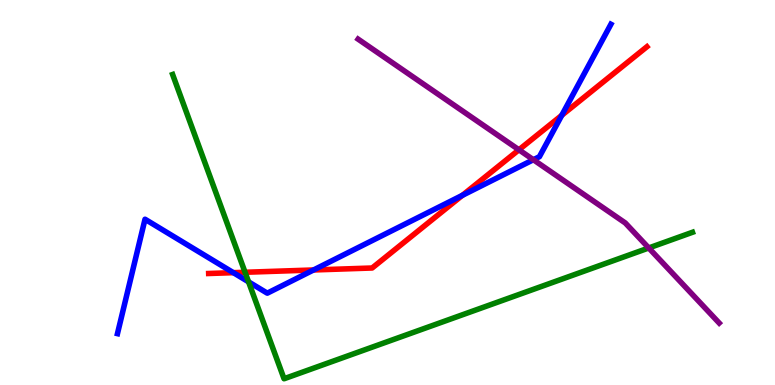[{'lines': ['blue', 'red'], 'intersections': [{'x': 3.01, 'y': 2.92}, {'x': 4.05, 'y': 2.99}, {'x': 5.97, 'y': 4.93}, {'x': 7.25, 'y': 7.0}]}, {'lines': ['green', 'red'], 'intersections': [{'x': 3.16, 'y': 2.93}]}, {'lines': ['purple', 'red'], 'intersections': [{'x': 6.7, 'y': 6.11}]}, {'lines': ['blue', 'green'], 'intersections': [{'x': 3.21, 'y': 2.68}]}, {'lines': ['blue', 'purple'], 'intersections': [{'x': 6.88, 'y': 5.85}]}, {'lines': ['green', 'purple'], 'intersections': [{'x': 8.37, 'y': 3.56}]}]